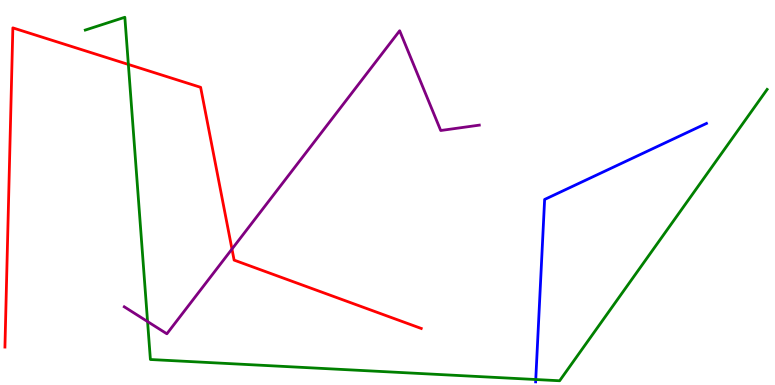[{'lines': ['blue', 'red'], 'intersections': []}, {'lines': ['green', 'red'], 'intersections': [{'x': 1.66, 'y': 8.33}]}, {'lines': ['purple', 'red'], 'intersections': [{'x': 2.99, 'y': 3.53}]}, {'lines': ['blue', 'green'], 'intersections': [{'x': 6.91, 'y': 0.142}]}, {'lines': ['blue', 'purple'], 'intersections': []}, {'lines': ['green', 'purple'], 'intersections': [{'x': 1.9, 'y': 1.65}]}]